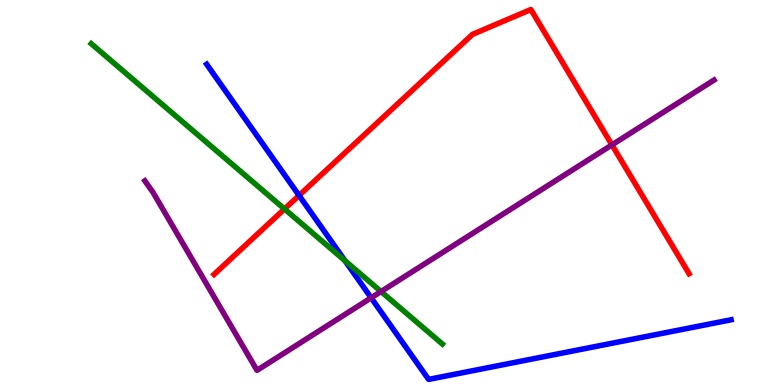[{'lines': ['blue', 'red'], 'intersections': [{'x': 3.86, 'y': 4.92}]}, {'lines': ['green', 'red'], 'intersections': [{'x': 3.67, 'y': 4.57}]}, {'lines': ['purple', 'red'], 'intersections': [{'x': 7.9, 'y': 6.24}]}, {'lines': ['blue', 'green'], 'intersections': [{'x': 4.45, 'y': 3.23}]}, {'lines': ['blue', 'purple'], 'intersections': [{'x': 4.79, 'y': 2.26}]}, {'lines': ['green', 'purple'], 'intersections': [{'x': 4.92, 'y': 2.43}]}]